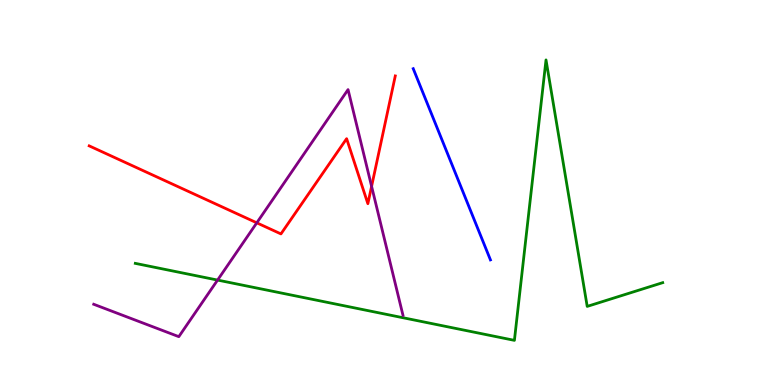[{'lines': ['blue', 'red'], 'intersections': []}, {'lines': ['green', 'red'], 'intersections': []}, {'lines': ['purple', 'red'], 'intersections': [{'x': 3.31, 'y': 4.21}, {'x': 4.79, 'y': 5.16}]}, {'lines': ['blue', 'green'], 'intersections': []}, {'lines': ['blue', 'purple'], 'intersections': []}, {'lines': ['green', 'purple'], 'intersections': [{'x': 2.81, 'y': 2.73}]}]